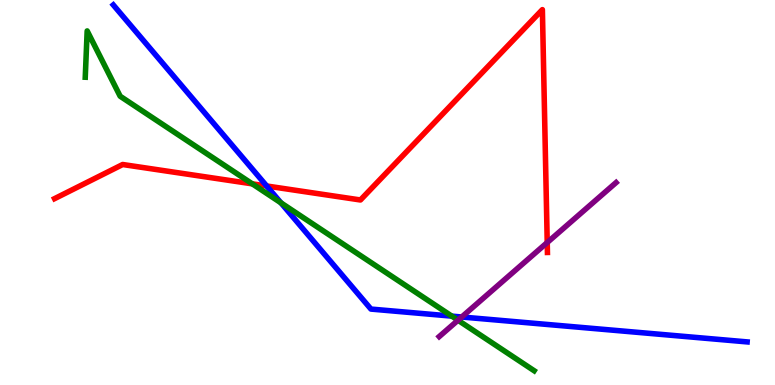[{'lines': ['blue', 'red'], 'intersections': [{'x': 3.44, 'y': 5.17}]}, {'lines': ['green', 'red'], 'intersections': [{'x': 3.26, 'y': 5.22}]}, {'lines': ['purple', 'red'], 'intersections': [{'x': 7.06, 'y': 3.7}]}, {'lines': ['blue', 'green'], 'intersections': [{'x': 3.63, 'y': 4.73}, {'x': 5.83, 'y': 1.79}]}, {'lines': ['blue', 'purple'], 'intersections': [{'x': 5.96, 'y': 1.77}]}, {'lines': ['green', 'purple'], 'intersections': [{'x': 5.91, 'y': 1.68}]}]